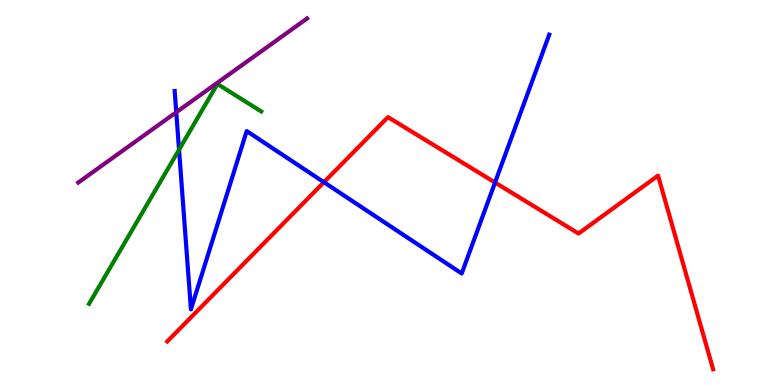[{'lines': ['blue', 'red'], 'intersections': [{'x': 4.18, 'y': 5.27}, {'x': 6.39, 'y': 5.26}]}, {'lines': ['green', 'red'], 'intersections': []}, {'lines': ['purple', 'red'], 'intersections': []}, {'lines': ['blue', 'green'], 'intersections': [{'x': 2.31, 'y': 6.11}]}, {'lines': ['blue', 'purple'], 'intersections': [{'x': 2.27, 'y': 7.08}]}, {'lines': ['green', 'purple'], 'intersections': []}]